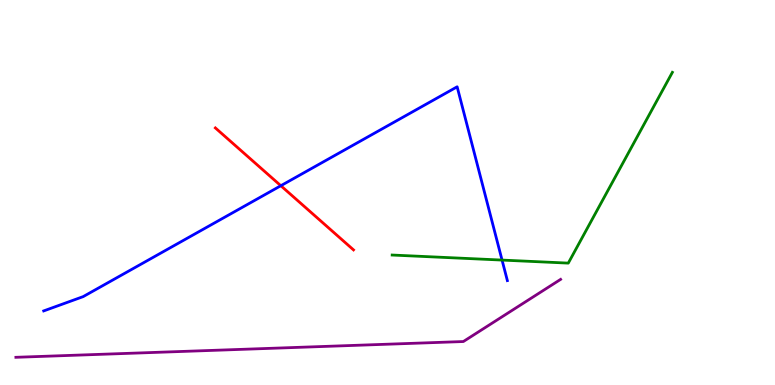[{'lines': ['blue', 'red'], 'intersections': [{'x': 3.62, 'y': 5.18}]}, {'lines': ['green', 'red'], 'intersections': []}, {'lines': ['purple', 'red'], 'intersections': []}, {'lines': ['blue', 'green'], 'intersections': [{'x': 6.48, 'y': 3.24}]}, {'lines': ['blue', 'purple'], 'intersections': []}, {'lines': ['green', 'purple'], 'intersections': []}]